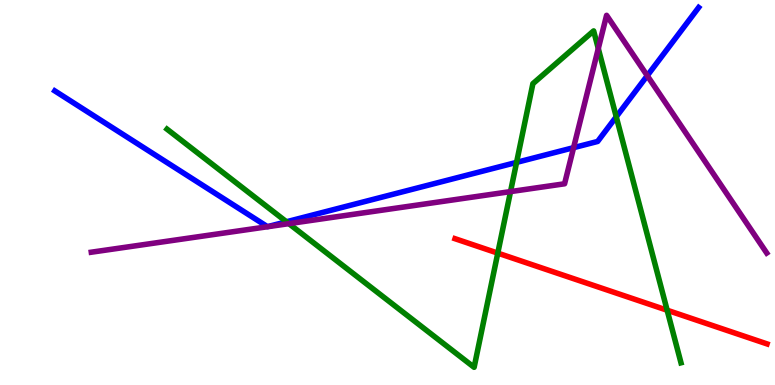[{'lines': ['blue', 'red'], 'intersections': []}, {'lines': ['green', 'red'], 'intersections': [{'x': 6.42, 'y': 3.43}, {'x': 8.61, 'y': 1.94}]}, {'lines': ['purple', 'red'], 'intersections': []}, {'lines': ['blue', 'green'], 'intersections': [{'x': 3.7, 'y': 4.24}, {'x': 6.67, 'y': 5.78}, {'x': 7.95, 'y': 6.97}]}, {'lines': ['blue', 'purple'], 'intersections': [{'x': 7.4, 'y': 6.16}, {'x': 8.35, 'y': 8.03}]}, {'lines': ['green', 'purple'], 'intersections': [{'x': 3.73, 'y': 4.19}, {'x': 6.59, 'y': 5.02}, {'x': 7.72, 'y': 8.74}]}]